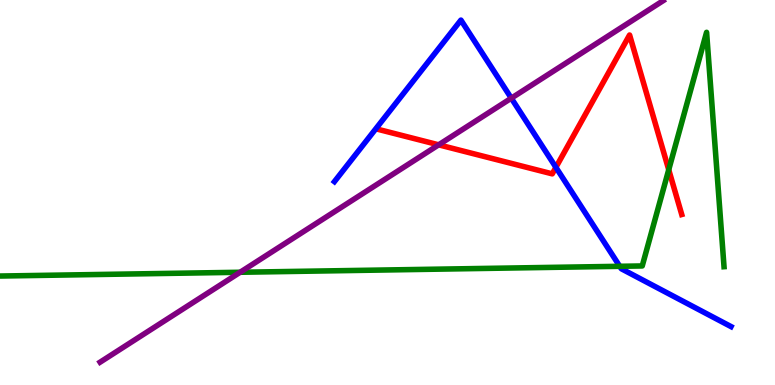[{'lines': ['blue', 'red'], 'intersections': [{'x': 7.17, 'y': 5.65}]}, {'lines': ['green', 'red'], 'intersections': [{'x': 8.63, 'y': 5.59}]}, {'lines': ['purple', 'red'], 'intersections': [{'x': 5.66, 'y': 6.24}]}, {'lines': ['blue', 'green'], 'intersections': [{'x': 8.0, 'y': 3.08}]}, {'lines': ['blue', 'purple'], 'intersections': [{'x': 6.6, 'y': 7.45}]}, {'lines': ['green', 'purple'], 'intersections': [{'x': 3.1, 'y': 2.93}]}]